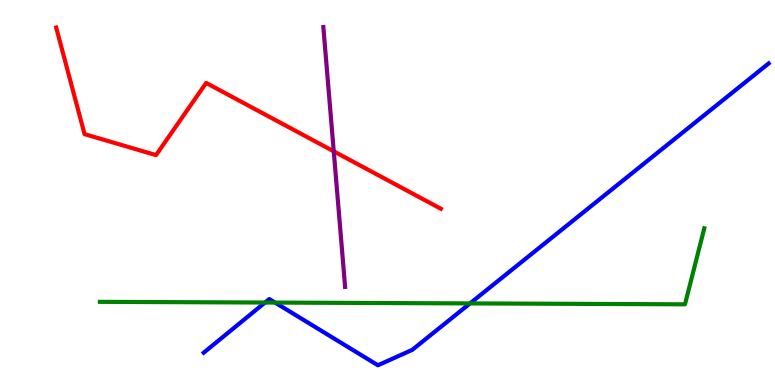[{'lines': ['blue', 'red'], 'intersections': []}, {'lines': ['green', 'red'], 'intersections': []}, {'lines': ['purple', 'red'], 'intersections': [{'x': 4.31, 'y': 6.07}]}, {'lines': ['blue', 'green'], 'intersections': [{'x': 3.42, 'y': 2.14}, {'x': 3.55, 'y': 2.14}, {'x': 6.06, 'y': 2.12}]}, {'lines': ['blue', 'purple'], 'intersections': []}, {'lines': ['green', 'purple'], 'intersections': []}]